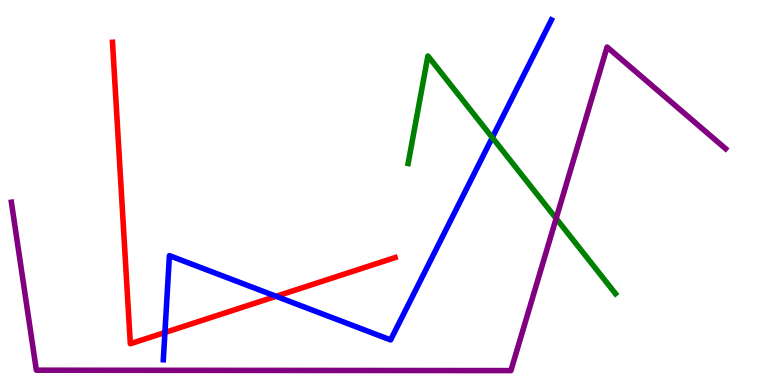[{'lines': ['blue', 'red'], 'intersections': [{'x': 2.13, 'y': 1.36}, {'x': 3.56, 'y': 2.3}]}, {'lines': ['green', 'red'], 'intersections': []}, {'lines': ['purple', 'red'], 'intersections': []}, {'lines': ['blue', 'green'], 'intersections': [{'x': 6.35, 'y': 6.43}]}, {'lines': ['blue', 'purple'], 'intersections': []}, {'lines': ['green', 'purple'], 'intersections': [{'x': 7.18, 'y': 4.33}]}]